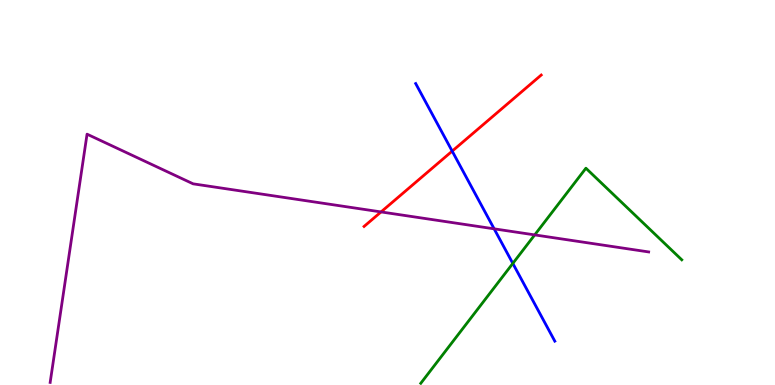[{'lines': ['blue', 'red'], 'intersections': [{'x': 5.83, 'y': 6.07}]}, {'lines': ['green', 'red'], 'intersections': []}, {'lines': ['purple', 'red'], 'intersections': [{'x': 4.92, 'y': 4.5}]}, {'lines': ['blue', 'green'], 'intersections': [{'x': 6.62, 'y': 3.16}]}, {'lines': ['blue', 'purple'], 'intersections': [{'x': 6.38, 'y': 4.06}]}, {'lines': ['green', 'purple'], 'intersections': [{'x': 6.9, 'y': 3.9}]}]